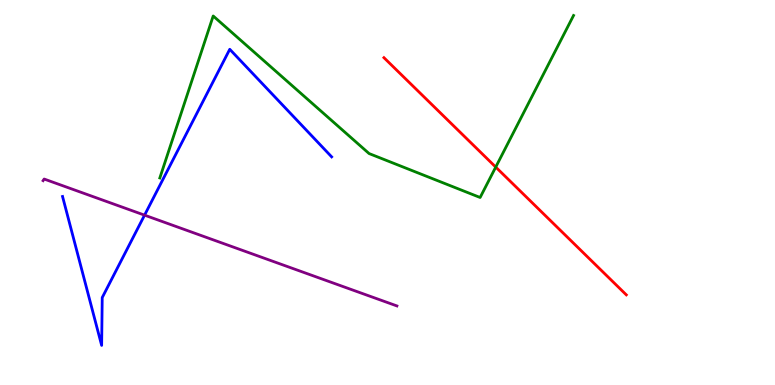[{'lines': ['blue', 'red'], 'intersections': []}, {'lines': ['green', 'red'], 'intersections': [{'x': 6.4, 'y': 5.66}]}, {'lines': ['purple', 'red'], 'intersections': []}, {'lines': ['blue', 'green'], 'intersections': []}, {'lines': ['blue', 'purple'], 'intersections': [{'x': 1.87, 'y': 4.41}]}, {'lines': ['green', 'purple'], 'intersections': []}]